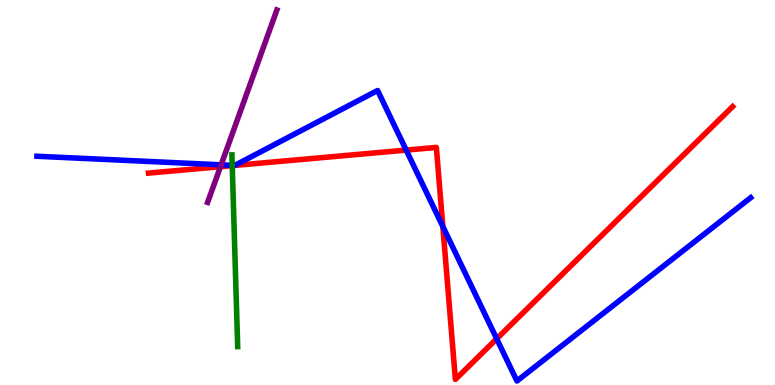[{'lines': ['blue', 'red'], 'intersections': [{'x': 3.02, 'y': 5.7}, {'x': 3.03, 'y': 5.7}, {'x': 5.24, 'y': 6.1}, {'x': 5.71, 'y': 4.12}, {'x': 6.41, 'y': 1.2}]}, {'lines': ['green', 'red'], 'intersections': [{'x': 3.0, 'y': 5.7}]}, {'lines': ['purple', 'red'], 'intersections': [{'x': 2.84, 'y': 5.67}]}, {'lines': ['blue', 'green'], 'intersections': [{'x': 3.0, 'y': 5.71}]}, {'lines': ['blue', 'purple'], 'intersections': [{'x': 2.85, 'y': 5.72}]}, {'lines': ['green', 'purple'], 'intersections': []}]